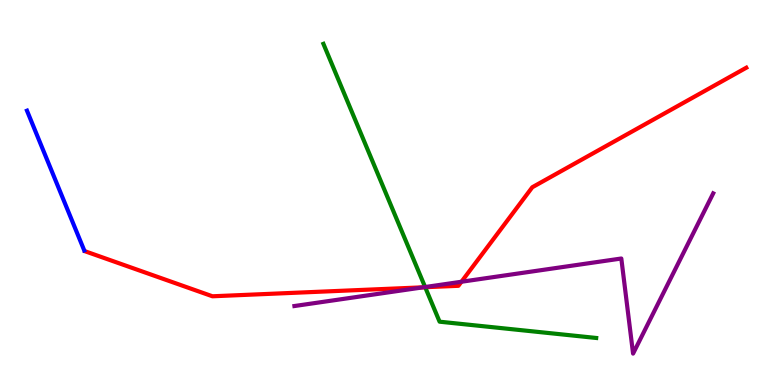[{'lines': ['blue', 'red'], 'intersections': []}, {'lines': ['green', 'red'], 'intersections': [{'x': 5.49, 'y': 2.54}]}, {'lines': ['purple', 'red'], 'intersections': [{'x': 5.46, 'y': 2.54}, {'x': 5.95, 'y': 2.68}]}, {'lines': ['blue', 'green'], 'intersections': []}, {'lines': ['blue', 'purple'], 'intersections': []}, {'lines': ['green', 'purple'], 'intersections': [{'x': 5.49, 'y': 2.54}]}]